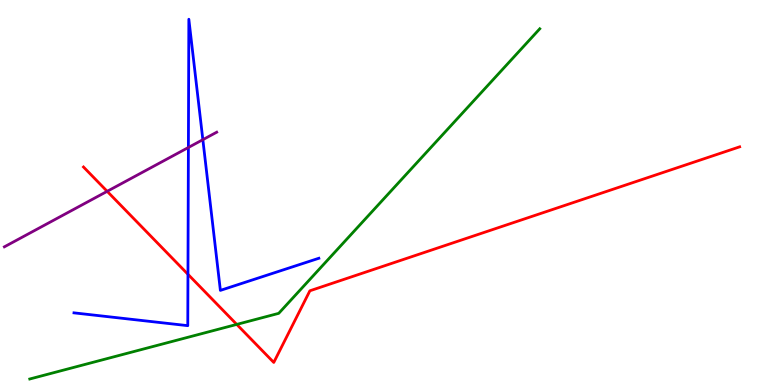[{'lines': ['blue', 'red'], 'intersections': [{'x': 2.43, 'y': 2.88}]}, {'lines': ['green', 'red'], 'intersections': [{'x': 3.05, 'y': 1.57}]}, {'lines': ['purple', 'red'], 'intersections': [{'x': 1.38, 'y': 5.03}]}, {'lines': ['blue', 'green'], 'intersections': []}, {'lines': ['blue', 'purple'], 'intersections': [{'x': 2.43, 'y': 6.17}, {'x': 2.62, 'y': 6.37}]}, {'lines': ['green', 'purple'], 'intersections': []}]